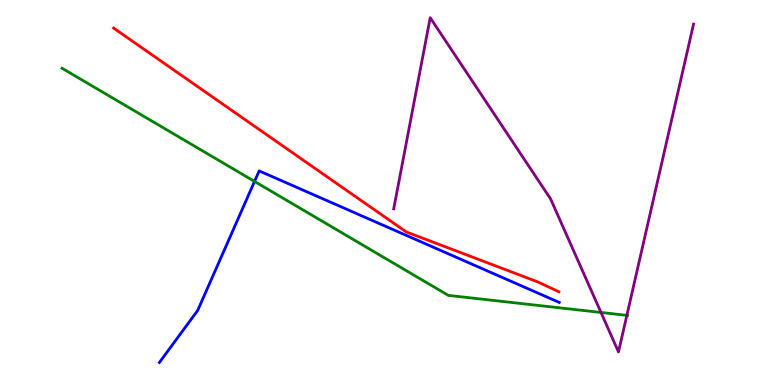[{'lines': ['blue', 'red'], 'intersections': []}, {'lines': ['green', 'red'], 'intersections': []}, {'lines': ['purple', 'red'], 'intersections': []}, {'lines': ['blue', 'green'], 'intersections': [{'x': 3.28, 'y': 5.29}]}, {'lines': ['blue', 'purple'], 'intersections': []}, {'lines': ['green', 'purple'], 'intersections': [{'x': 7.75, 'y': 1.88}, {'x': 8.09, 'y': 1.81}]}]